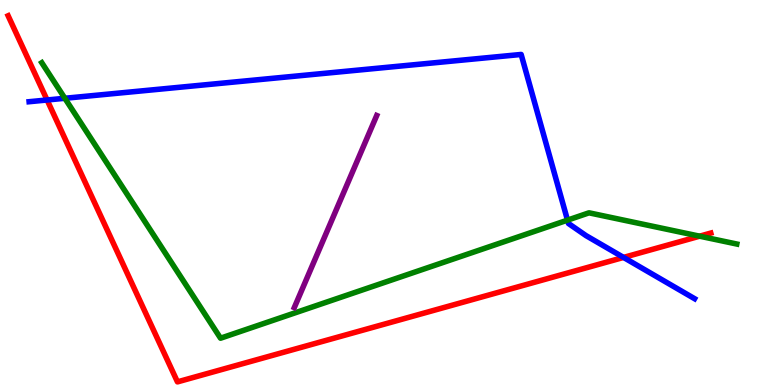[{'lines': ['blue', 'red'], 'intersections': [{'x': 0.608, 'y': 7.4}, {'x': 8.05, 'y': 3.31}]}, {'lines': ['green', 'red'], 'intersections': [{'x': 9.03, 'y': 3.87}]}, {'lines': ['purple', 'red'], 'intersections': []}, {'lines': ['blue', 'green'], 'intersections': [{'x': 0.837, 'y': 7.45}, {'x': 7.32, 'y': 4.28}]}, {'lines': ['blue', 'purple'], 'intersections': []}, {'lines': ['green', 'purple'], 'intersections': []}]